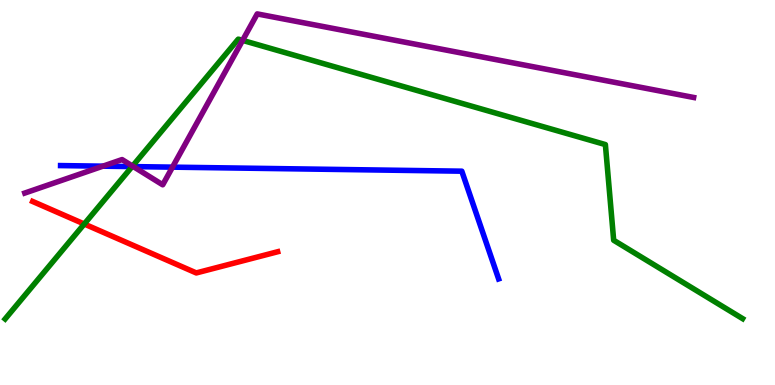[{'lines': ['blue', 'red'], 'intersections': []}, {'lines': ['green', 'red'], 'intersections': [{'x': 1.09, 'y': 4.18}]}, {'lines': ['purple', 'red'], 'intersections': []}, {'lines': ['blue', 'green'], 'intersections': [{'x': 1.7, 'y': 5.67}]}, {'lines': ['blue', 'purple'], 'intersections': [{'x': 1.33, 'y': 5.68}, {'x': 1.72, 'y': 5.67}, {'x': 2.23, 'y': 5.66}]}, {'lines': ['green', 'purple'], 'intersections': [{'x': 1.71, 'y': 5.69}, {'x': 3.13, 'y': 8.95}]}]